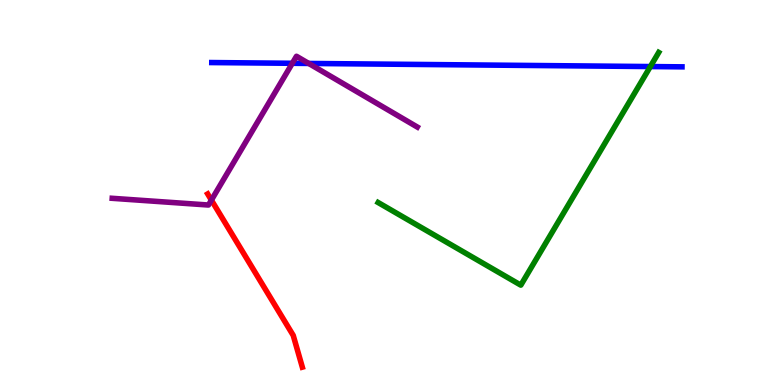[{'lines': ['blue', 'red'], 'intersections': []}, {'lines': ['green', 'red'], 'intersections': []}, {'lines': ['purple', 'red'], 'intersections': [{'x': 2.73, 'y': 4.8}]}, {'lines': ['blue', 'green'], 'intersections': [{'x': 8.39, 'y': 8.27}]}, {'lines': ['blue', 'purple'], 'intersections': [{'x': 3.77, 'y': 8.36}, {'x': 3.98, 'y': 8.35}]}, {'lines': ['green', 'purple'], 'intersections': []}]